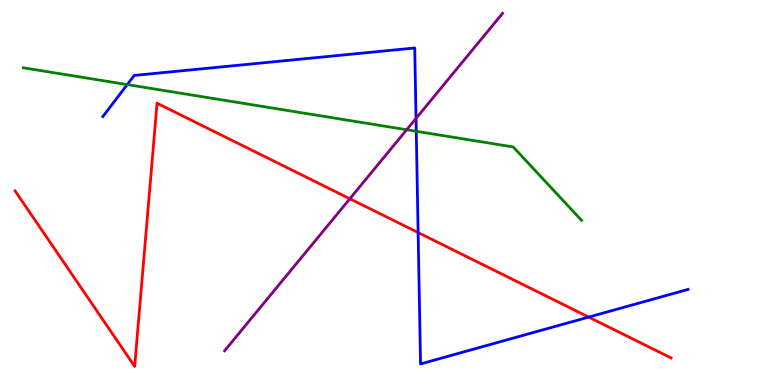[{'lines': ['blue', 'red'], 'intersections': [{'x': 5.4, 'y': 3.96}, {'x': 7.6, 'y': 1.76}]}, {'lines': ['green', 'red'], 'intersections': []}, {'lines': ['purple', 'red'], 'intersections': [{'x': 4.51, 'y': 4.84}]}, {'lines': ['blue', 'green'], 'intersections': [{'x': 1.64, 'y': 7.8}, {'x': 5.37, 'y': 6.59}]}, {'lines': ['blue', 'purple'], 'intersections': [{'x': 5.37, 'y': 6.92}]}, {'lines': ['green', 'purple'], 'intersections': [{'x': 5.25, 'y': 6.63}]}]